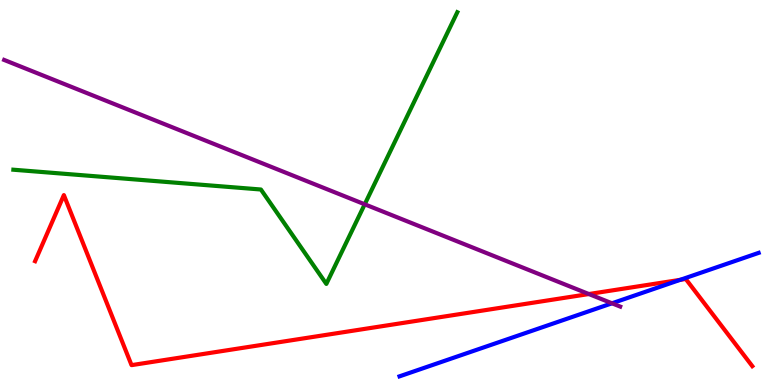[{'lines': ['blue', 'red'], 'intersections': [{'x': 8.78, 'y': 2.73}]}, {'lines': ['green', 'red'], 'intersections': []}, {'lines': ['purple', 'red'], 'intersections': [{'x': 7.6, 'y': 2.36}]}, {'lines': ['blue', 'green'], 'intersections': []}, {'lines': ['blue', 'purple'], 'intersections': [{'x': 7.9, 'y': 2.12}]}, {'lines': ['green', 'purple'], 'intersections': [{'x': 4.71, 'y': 4.69}]}]